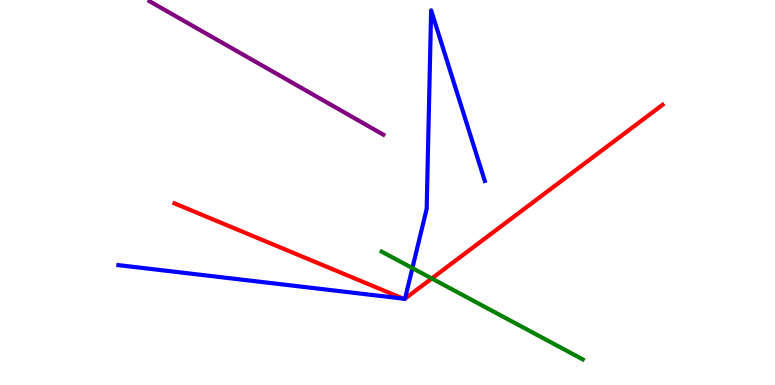[{'lines': ['blue', 'red'], 'intersections': [{'x': 5.2, 'y': 2.24}, {'x': 5.22, 'y': 2.24}, {'x': 5.23, 'y': 2.24}]}, {'lines': ['green', 'red'], 'intersections': [{'x': 5.57, 'y': 2.77}]}, {'lines': ['purple', 'red'], 'intersections': []}, {'lines': ['blue', 'green'], 'intersections': [{'x': 5.32, 'y': 3.04}]}, {'lines': ['blue', 'purple'], 'intersections': []}, {'lines': ['green', 'purple'], 'intersections': []}]